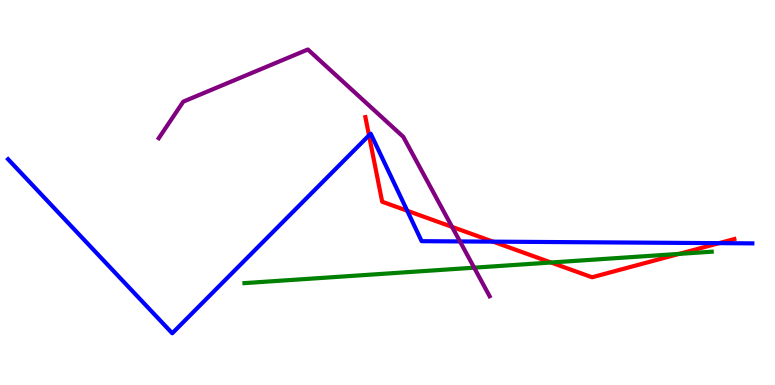[{'lines': ['blue', 'red'], 'intersections': [{'x': 4.76, 'y': 6.48}, {'x': 5.25, 'y': 4.53}, {'x': 6.36, 'y': 3.72}, {'x': 9.28, 'y': 3.68}]}, {'lines': ['green', 'red'], 'intersections': [{'x': 7.11, 'y': 3.18}, {'x': 8.76, 'y': 3.41}]}, {'lines': ['purple', 'red'], 'intersections': [{'x': 5.83, 'y': 4.11}]}, {'lines': ['blue', 'green'], 'intersections': []}, {'lines': ['blue', 'purple'], 'intersections': [{'x': 5.93, 'y': 3.73}]}, {'lines': ['green', 'purple'], 'intersections': [{'x': 6.12, 'y': 3.05}]}]